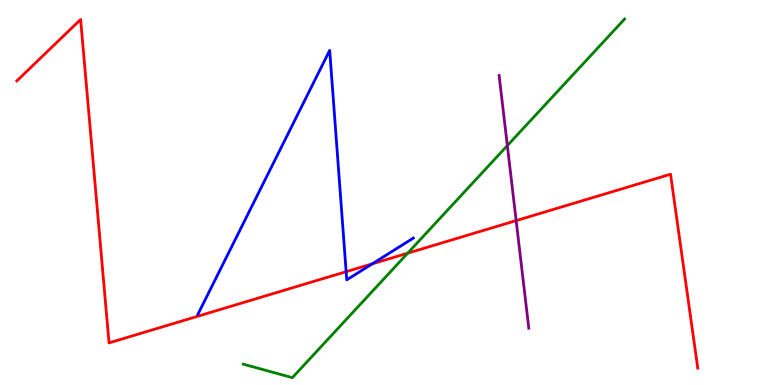[{'lines': ['blue', 'red'], 'intersections': [{'x': 4.47, 'y': 2.94}, {'x': 4.8, 'y': 3.15}]}, {'lines': ['green', 'red'], 'intersections': [{'x': 5.26, 'y': 3.42}]}, {'lines': ['purple', 'red'], 'intersections': [{'x': 6.66, 'y': 4.27}]}, {'lines': ['blue', 'green'], 'intersections': []}, {'lines': ['blue', 'purple'], 'intersections': []}, {'lines': ['green', 'purple'], 'intersections': [{'x': 6.55, 'y': 6.22}]}]